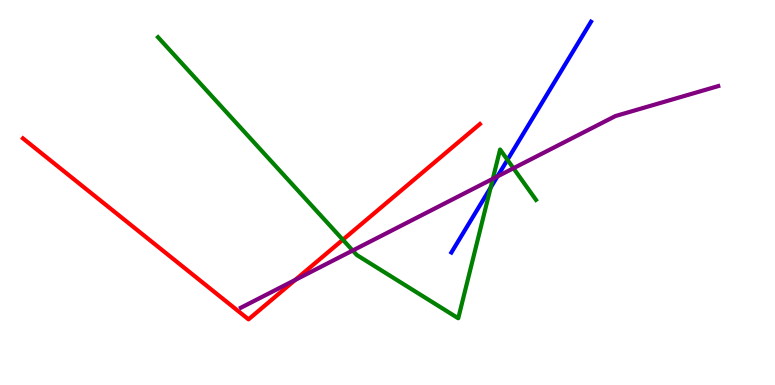[{'lines': ['blue', 'red'], 'intersections': []}, {'lines': ['green', 'red'], 'intersections': [{'x': 4.42, 'y': 3.77}]}, {'lines': ['purple', 'red'], 'intersections': [{'x': 3.81, 'y': 2.73}]}, {'lines': ['blue', 'green'], 'intersections': [{'x': 6.33, 'y': 5.13}, {'x': 6.55, 'y': 5.85}]}, {'lines': ['blue', 'purple'], 'intersections': [{'x': 6.42, 'y': 5.42}]}, {'lines': ['green', 'purple'], 'intersections': [{'x': 4.55, 'y': 3.49}, {'x': 6.36, 'y': 5.36}, {'x': 6.63, 'y': 5.63}]}]